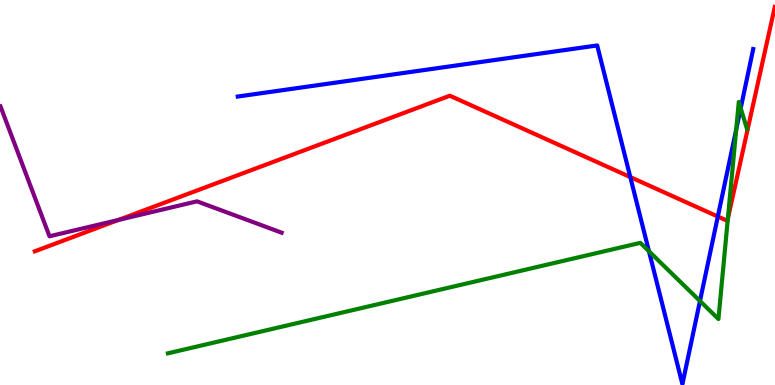[{'lines': ['blue', 'red'], 'intersections': [{'x': 8.13, 'y': 5.4}, {'x': 9.26, 'y': 4.38}]}, {'lines': ['green', 'red'], 'intersections': [{'x': 9.39, 'y': 4.32}]}, {'lines': ['purple', 'red'], 'intersections': [{'x': 1.53, 'y': 4.29}]}, {'lines': ['blue', 'green'], 'intersections': [{'x': 8.37, 'y': 3.47}, {'x': 9.03, 'y': 2.18}, {'x': 9.5, 'y': 6.64}, {'x': 9.56, 'y': 7.19}]}, {'lines': ['blue', 'purple'], 'intersections': []}, {'lines': ['green', 'purple'], 'intersections': []}]